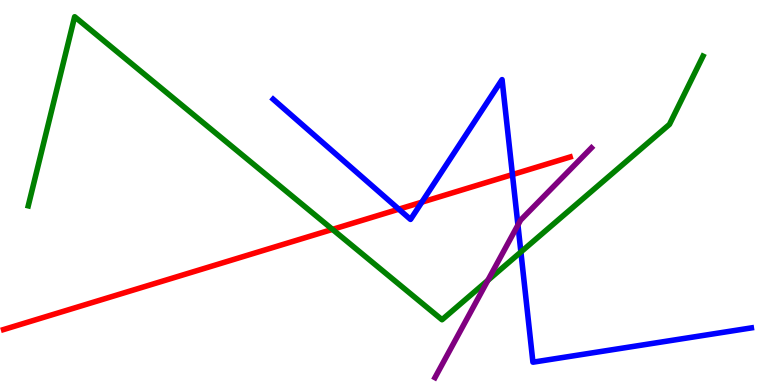[{'lines': ['blue', 'red'], 'intersections': [{'x': 5.15, 'y': 4.57}, {'x': 5.44, 'y': 4.75}, {'x': 6.61, 'y': 5.47}]}, {'lines': ['green', 'red'], 'intersections': [{'x': 4.29, 'y': 4.04}]}, {'lines': ['purple', 'red'], 'intersections': []}, {'lines': ['blue', 'green'], 'intersections': [{'x': 6.72, 'y': 3.45}]}, {'lines': ['blue', 'purple'], 'intersections': [{'x': 6.68, 'y': 4.16}]}, {'lines': ['green', 'purple'], 'intersections': [{'x': 6.29, 'y': 2.72}]}]